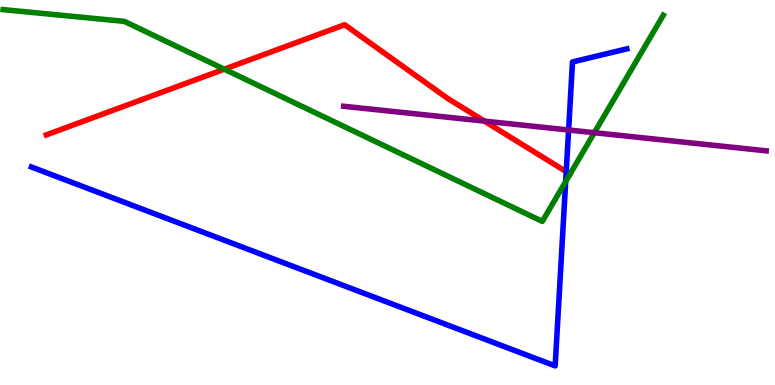[{'lines': ['blue', 'red'], 'intersections': [{'x': 7.31, 'y': 5.54}]}, {'lines': ['green', 'red'], 'intersections': [{'x': 2.89, 'y': 8.2}]}, {'lines': ['purple', 'red'], 'intersections': [{'x': 6.25, 'y': 6.85}]}, {'lines': ['blue', 'green'], 'intersections': [{'x': 7.3, 'y': 5.28}]}, {'lines': ['blue', 'purple'], 'intersections': [{'x': 7.34, 'y': 6.62}]}, {'lines': ['green', 'purple'], 'intersections': [{'x': 7.67, 'y': 6.55}]}]